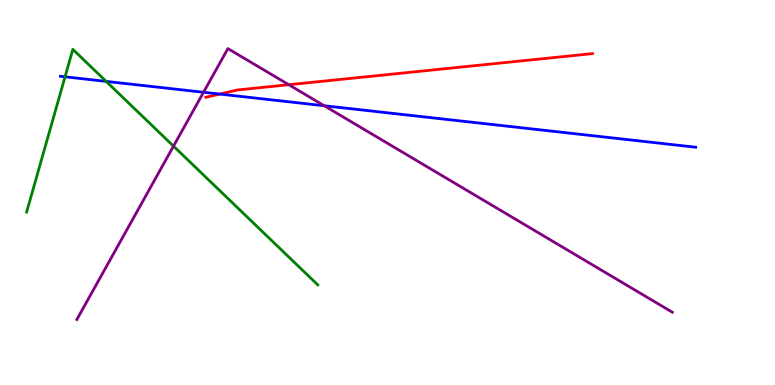[{'lines': ['blue', 'red'], 'intersections': [{'x': 2.84, 'y': 7.56}]}, {'lines': ['green', 'red'], 'intersections': []}, {'lines': ['purple', 'red'], 'intersections': [{'x': 3.73, 'y': 7.8}]}, {'lines': ['blue', 'green'], 'intersections': [{'x': 0.839, 'y': 8.01}, {'x': 1.37, 'y': 7.89}]}, {'lines': ['blue', 'purple'], 'intersections': [{'x': 2.63, 'y': 7.6}, {'x': 4.18, 'y': 7.25}]}, {'lines': ['green', 'purple'], 'intersections': [{'x': 2.24, 'y': 6.2}]}]